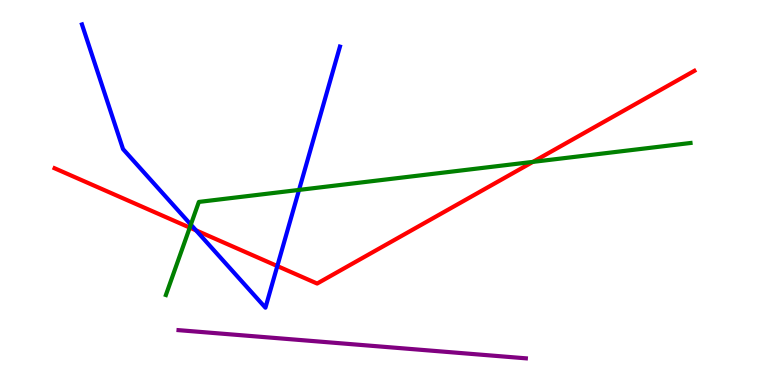[{'lines': ['blue', 'red'], 'intersections': [{'x': 2.53, 'y': 4.02}, {'x': 3.58, 'y': 3.09}]}, {'lines': ['green', 'red'], 'intersections': [{'x': 2.45, 'y': 4.09}, {'x': 6.88, 'y': 5.8}]}, {'lines': ['purple', 'red'], 'intersections': []}, {'lines': ['blue', 'green'], 'intersections': [{'x': 2.46, 'y': 4.17}, {'x': 3.86, 'y': 5.07}]}, {'lines': ['blue', 'purple'], 'intersections': []}, {'lines': ['green', 'purple'], 'intersections': []}]